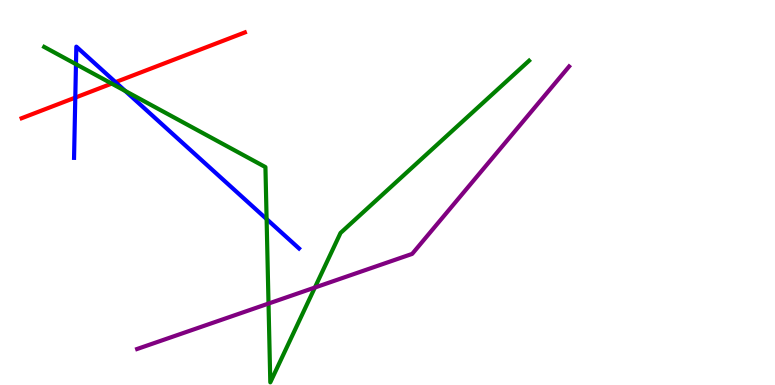[{'lines': ['blue', 'red'], 'intersections': [{'x': 0.971, 'y': 7.46}, {'x': 1.49, 'y': 7.87}]}, {'lines': ['green', 'red'], 'intersections': [{'x': 1.44, 'y': 7.83}]}, {'lines': ['purple', 'red'], 'intersections': []}, {'lines': ['blue', 'green'], 'intersections': [{'x': 0.98, 'y': 8.33}, {'x': 1.62, 'y': 7.64}, {'x': 3.44, 'y': 4.31}]}, {'lines': ['blue', 'purple'], 'intersections': []}, {'lines': ['green', 'purple'], 'intersections': [{'x': 3.46, 'y': 2.12}, {'x': 4.06, 'y': 2.53}]}]